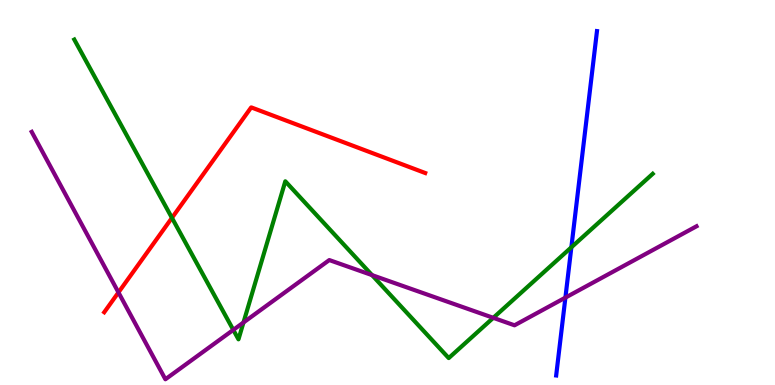[{'lines': ['blue', 'red'], 'intersections': []}, {'lines': ['green', 'red'], 'intersections': [{'x': 2.22, 'y': 4.34}]}, {'lines': ['purple', 'red'], 'intersections': [{'x': 1.53, 'y': 2.4}]}, {'lines': ['blue', 'green'], 'intersections': [{'x': 7.37, 'y': 3.58}]}, {'lines': ['blue', 'purple'], 'intersections': [{'x': 7.3, 'y': 2.27}]}, {'lines': ['green', 'purple'], 'intersections': [{'x': 3.01, 'y': 1.43}, {'x': 3.14, 'y': 1.62}, {'x': 4.8, 'y': 2.85}, {'x': 6.36, 'y': 1.74}]}]